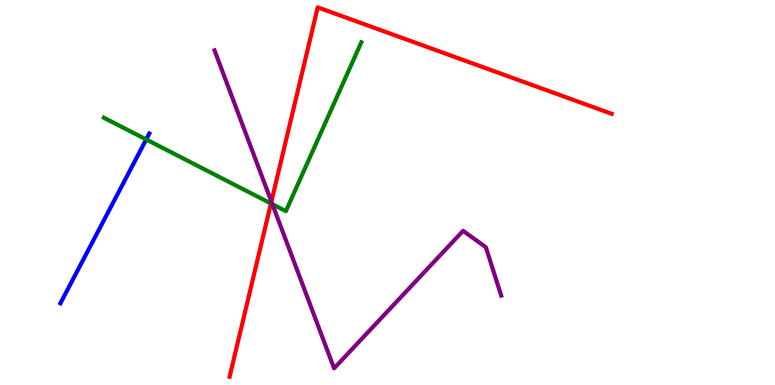[{'lines': ['blue', 'red'], 'intersections': []}, {'lines': ['green', 'red'], 'intersections': [{'x': 3.5, 'y': 4.72}]}, {'lines': ['purple', 'red'], 'intersections': [{'x': 3.5, 'y': 4.76}]}, {'lines': ['blue', 'green'], 'intersections': [{'x': 1.89, 'y': 6.38}]}, {'lines': ['blue', 'purple'], 'intersections': []}, {'lines': ['green', 'purple'], 'intersections': [{'x': 3.51, 'y': 4.7}]}]